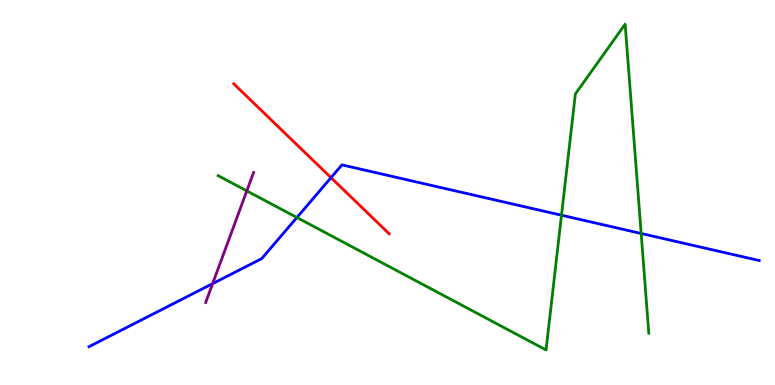[{'lines': ['blue', 'red'], 'intersections': [{'x': 4.27, 'y': 5.39}]}, {'lines': ['green', 'red'], 'intersections': []}, {'lines': ['purple', 'red'], 'intersections': []}, {'lines': ['blue', 'green'], 'intersections': [{'x': 3.83, 'y': 4.35}, {'x': 7.25, 'y': 4.41}, {'x': 8.27, 'y': 3.94}]}, {'lines': ['blue', 'purple'], 'intersections': [{'x': 2.74, 'y': 2.63}]}, {'lines': ['green', 'purple'], 'intersections': [{'x': 3.18, 'y': 5.04}]}]